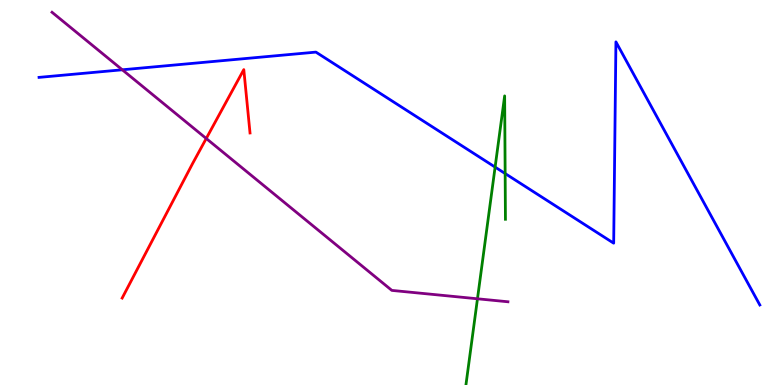[{'lines': ['blue', 'red'], 'intersections': []}, {'lines': ['green', 'red'], 'intersections': []}, {'lines': ['purple', 'red'], 'intersections': [{'x': 2.66, 'y': 6.4}]}, {'lines': ['blue', 'green'], 'intersections': [{'x': 6.39, 'y': 5.66}, {'x': 6.52, 'y': 5.49}]}, {'lines': ['blue', 'purple'], 'intersections': [{'x': 1.58, 'y': 8.19}]}, {'lines': ['green', 'purple'], 'intersections': [{'x': 6.16, 'y': 2.24}]}]